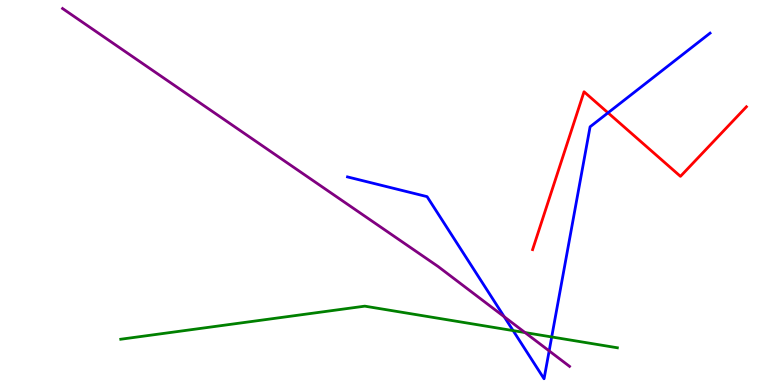[{'lines': ['blue', 'red'], 'intersections': [{'x': 7.85, 'y': 7.07}]}, {'lines': ['green', 'red'], 'intersections': []}, {'lines': ['purple', 'red'], 'intersections': []}, {'lines': ['blue', 'green'], 'intersections': [{'x': 6.62, 'y': 1.41}, {'x': 7.12, 'y': 1.25}]}, {'lines': ['blue', 'purple'], 'intersections': [{'x': 6.51, 'y': 1.77}, {'x': 7.09, 'y': 0.886}]}, {'lines': ['green', 'purple'], 'intersections': [{'x': 6.77, 'y': 1.36}]}]